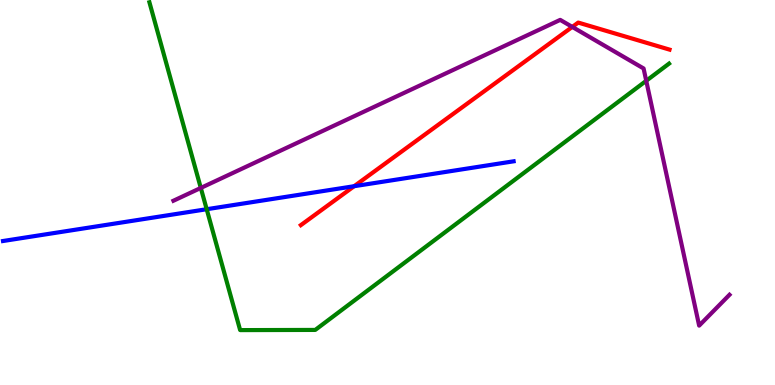[{'lines': ['blue', 'red'], 'intersections': [{'x': 4.57, 'y': 5.16}]}, {'lines': ['green', 'red'], 'intersections': []}, {'lines': ['purple', 'red'], 'intersections': [{'x': 7.38, 'y': 9.3}]}, {'lines': ['blue', 'green'], 'intersections': [{'x': 2.67, 'y': 4.57}]}, {'lines': ['blue', 'purple'], 'intersections': []}, {'lines': ['green', 'purple'], 'intersections': [{'x': 2.59, 'y': 5.12}, {'x': 8.34, 'y': 7.9}]}]